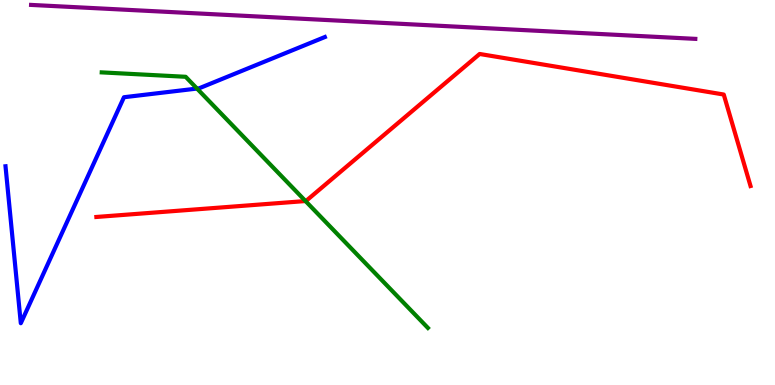[{'lines': ['blue', 'red'], 'intersections': []}, {'lines': ['green', 'red'], 'intersections': [{'x': 3.94, 'y': 4.78}]}, {'lines': ['purple', 'red'], 'intersections': []}, {'lines': ['blue', 'green'], 'intersections': [{'x': 2.54, 'y': 7.7}]}, {'lines': ['blue', 'purple'], 'intersections': []}, {'lines': ['green', 'purple'], 'intersections': []}]